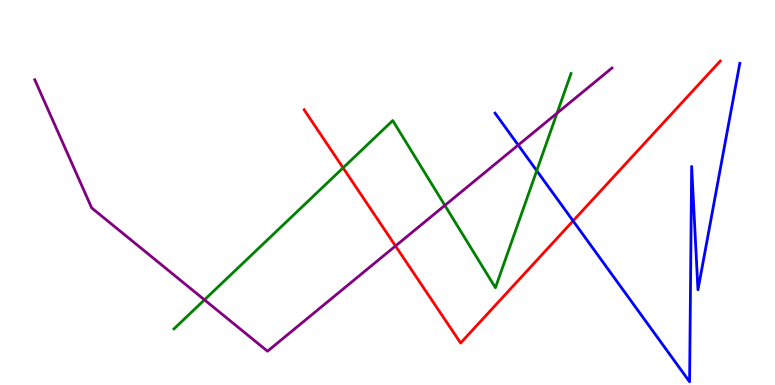[{'lines': ['blue', 'red'], 'intersections': [{'x': 7.39, 'y': 4.26}]}, {'lines': ['green', 'red'], 'intersections': [{'x': 4.43, 'y': 5.64}]}, {'lines': ['purple', 'red'], 'intersections': [{'x': 5.1, 'y': 3.61}]}, {'lines': ['blue', 'green'], 'intersections': [{'x': 6.93, 'y': 5.57}]}, {'lines': ['blue', 'purple'], 'intersections': [{'x': 6.69, 'y': 6.23}]}, {'lines': ['green', 'purple'], 'intersections': [{'x': 2.64, 'y': 2.21}, {'x': 5.74, 'y': 4.67}, {'x': 7.19, 'y': 7.06}]}]